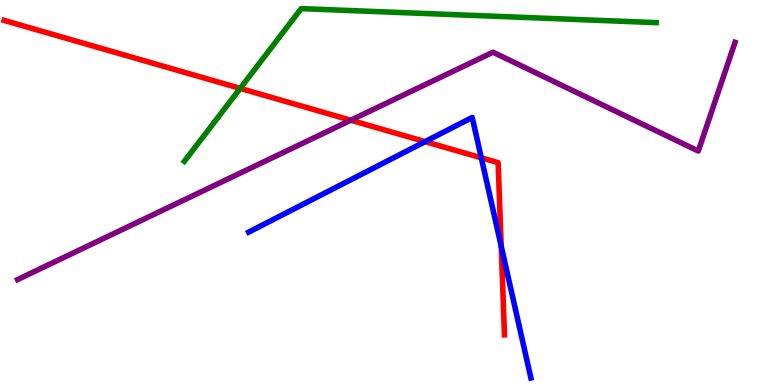[{'lines': ['blue', 'red'], 'intersections': [{'x': 5.49, 'y': 6.32}, {'x': 6.21, 'y': 5.9}, {'x': 6.47, 'y': 3.61}]}, {'lines': ['green', 'red'], 'intersections': [{'x': 3.1, 'y': 7.7}]}, {'lines': ['purple', 'red'], 'intersections': [{'x': 4.53, 'y': 6.88}]}, {'lines': ['blue', 'green'], 'intersections': []}, {'lines': ['blue', 'purple'], 'intersections': []}, {'lines': ['green', 'purple'], 'intersections': []}]